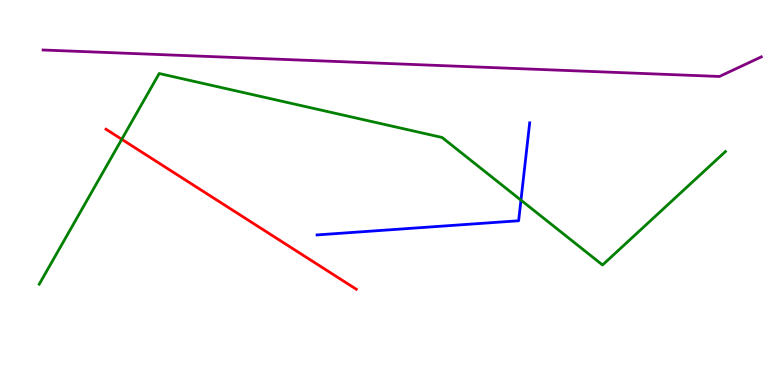[{'lines': ['blue', 'red'], 'intersections': []}, {'lines': ['green', 'red'], 'intersections': [{'x': 1.57, 'y': 6.38}]}, {'lines': ['purple', 'red'], 'intersections': []}, {'lines': ['blue', 'green'], 'intersections': [{'x': 6.72, 'y': 4.8}]}, {'lines': ['blue', 'purple'], 'intersections': []}, {'lines': ['green', 'purple'], 'intersections': []}]